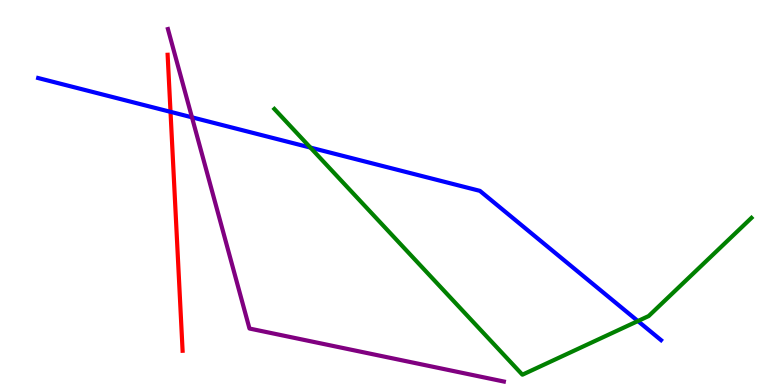[{'lines': ['blue', 'red'], 'intersections': [{'x': 2.2, 'y': 7.1}]}, {'lines': ['green', 'red'], 'intersections': []}, {'lines': ['purple', 'red'], 'intersections': []}, {'lines': ['blue', 'green'], 'intersections': [{'x': 4.01, 'y': 6.17}, {'x': 8.23, 'y': 1.66}]}, {'lines': ['blue', 'purple'], 'intersections': [{'x': 2.48, 'y': 6.95}]}, {'lines': ['green', 'purple'], 'intersections': []}]